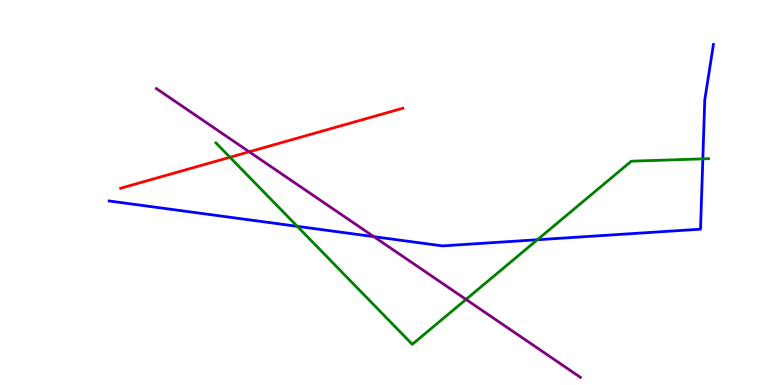[{'lines': ['blue', 'red'], 'intersections': []}, {'lines': ['green', 'red'], 'intersections': [{'x': 2.97, 'y': 5.92}]}, {'lines': ['purple', 'red'], 'intersections': [{'x': 3.22, 'y': 6.06}]}, {'lines': ['blue', 'green'], 'intersections': [{'x': 3.84, 'y': 4.12}, {'x': 6.93, 'y': 3.77}, {'x': 9.07, 'y': 5.87}]}, {'lines': ['blue', 'purple'], 'intersections': [{'x': 4.82, 'y': 3.85}]}, {'lines': ['green', 'purple'], 'intersections': [{'x': 6.01, 'y': 2.22}]}]